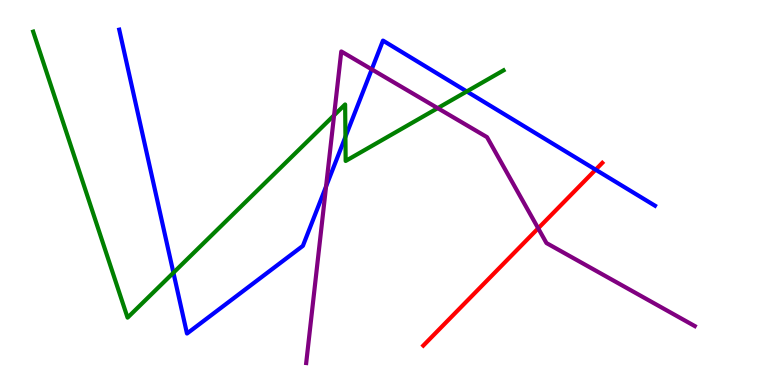[{'lines': ['blue', 'red'], 'intersections': [{'x': 7.69, 'y': 5.59}]}, {'lines': ['green', 'red'], 'intersections': []}, {'lines': ['purple', 'red'], 'intersections': [{'x': 6.94, 'y': 4.07}]}, {'lines': ['blue', 'green'], 'intersections': [{'x': 2.24, 'y': 2.92}, {'x': 4.46, 'y': 6.45}, {'x': 6.02, 'y': 7.62}]}, {'lines': ['blue', 'purple'], 'intersections': [{'x': 4.21, 'y': 5.16}, {'x': 4.8, 'y': 8.2}]}, {'lines': ['green', 'purple'], 'intersections': [{'x': 4.31, 'y': 7.01}, {'x': 5.65, 'y': 7.19}]}]